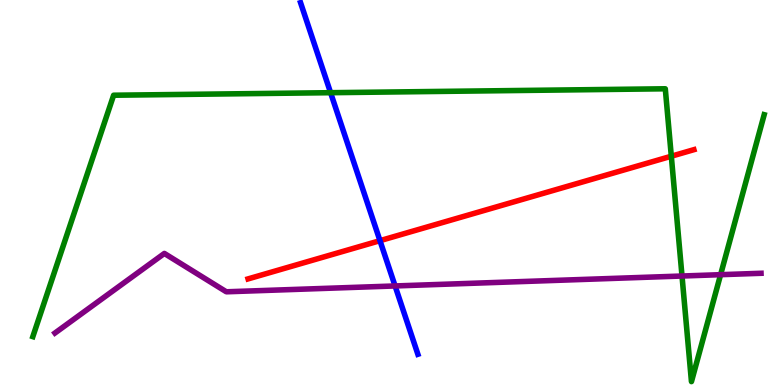[{'lines': ['blue', 'red'], 'intersections': [{'x': 4.9, 'y': 3.75}]}, {'lines': ['green', 'red'], 'intersections': [{'x': 8.66, 'y': 5.94}]}, {'lines': ['purple', 'red'], 'intersections': []}, {'lines': ['blue', 'green'], 'intersections': [{'x': 4.27, 'y': 7.59}]}, {'lines': ['blue', 'purple'], 'intersections': [{'x': 5.1, 'y': 2.57}]}, {'lines': ['green', 'purple'], 'intersections': [{'x': 8.8, 'y': 2.83}, {'x': 9.3, 'y': 2.87}]}]